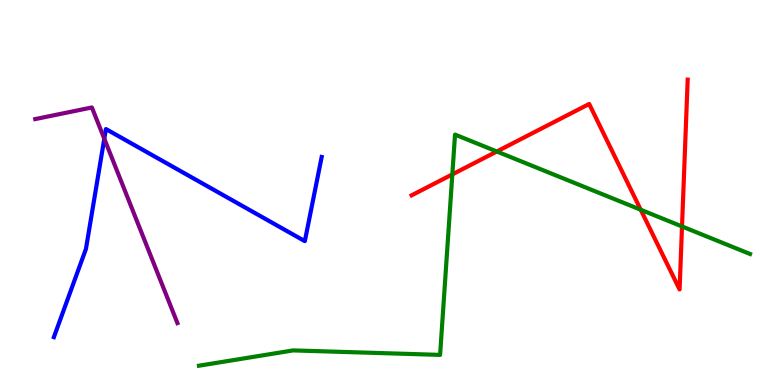[{'lines': ['blue', 'red'], 'intersections': []}, {'lines': ['green', 'red'], 'intersections': [{'x': 5.84, 'y': 5.47}, {'x': 6.41, 'y': 6.07}, {'x': 8.27, 'y': 4.55}, {'x': 8.8, 'y': 4.12}]}, {'lines': ['purple', 'red'], 'intersections': []}, {'lines': ['blue', 'green'], 'intersections': []}, {'lines': ['blue', 'purple'], 'intersections': [{'x': 1.35, 'y': 6.4}]}, {'lines': ['green', 'purple'], 'intersections': []}]